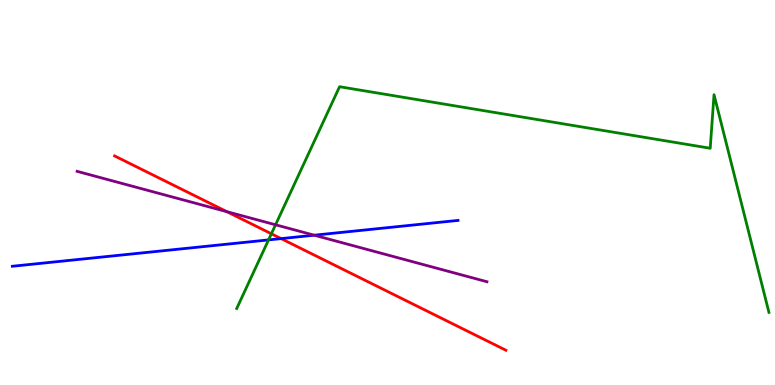[{'lines': ['blue', 'red'], 'intersections': [{'x': 3.63, 'y': 3.8}]}, {'lines': ['green', 'red'], 'intersections': [{'x': 3.5, 'y': 3.93}]}, {'lines': ['purple', 'red'], 'intersections': [{'x': 2.93, 'y': 4.5}]}, {'lines': ['blue', 'green'], 'intersections': [{'x': 3.46, 'y': 3.77}]}, {'lines': ['blue', 'purple'], 'intersections': [{'x': 4.05, 'y': 3.89}]}, {'lines': ['green', 'purple'], 'intersections': [{'x': 3.56, 'y': 4.16}]}]